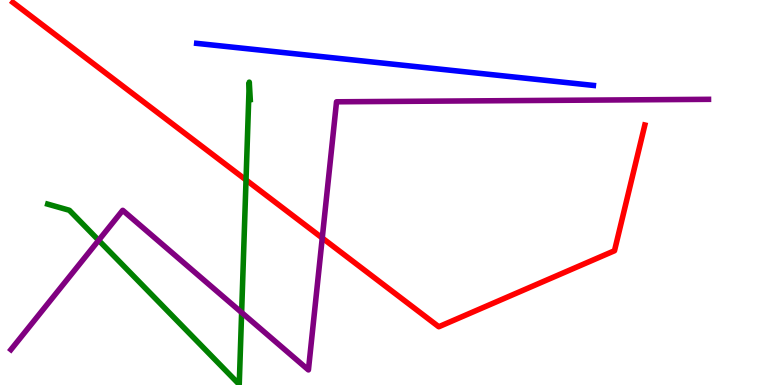[{'lines': ['blue', 'red'], 'intersections': []}, {'lines': ['green', 'red'], 'intersections': [{'x': 3.17, 'y': 5.33}]}, {'lines': ['purple', 'red'], 'intersections': [{'x': 4.16, 'y': 3.82}]}, {'lines': ['blue', 'green'], 'intersections': []}, {'lines': ['blue', 'purple'], 'intersections': []}, {'lines': ['green', 'purple'], 'intersections': [{'x': 1.27, 'y': 3.76}, {'x': 3.12, 'y': 1.88}]}]